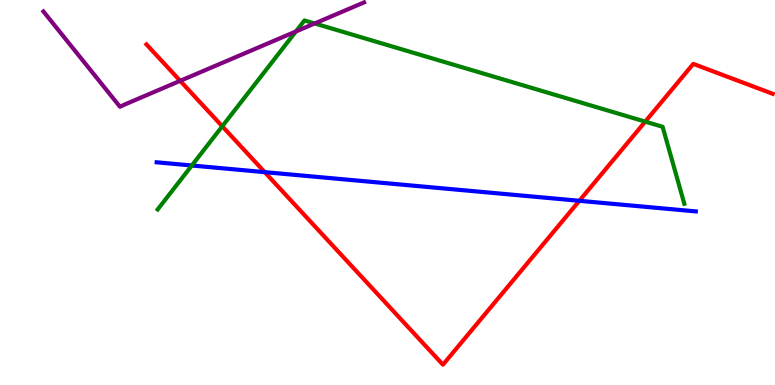[{'lines': ['blue', 'red'], 'intersections': [{'x': 3.42, 'y': 5.53}, {'x': 7.48, 'y': 4.78}]}, {'lines': ['green', 'red'], 'intersections': [{'x': 2.87, 'y': 6.72}, {'x': 8.33, 'y': 6.84}]}, {'lines': ['purple', 'red'], 'intersections': [{'x': 2.32, 'y': 7.9}]}, {'lines': ['blue', 'green'], 'intersections': [{'x': 2.48, 'y': 5.7}]}, {'lines': ['blue', 'purple'], 'intersections': []}, {'lines': ['green', 'purple'], 'intersections': [{'x': 3.82, 'y': 9.18}, {'x': 4.06, 'y': 9.39}]}]